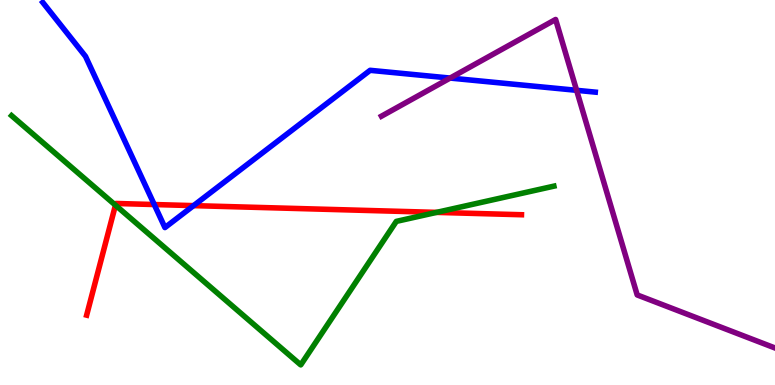[{'lines': ['blue', 'red'], 'intersections': [{'x': 1.99, 'y': 4.69}, {'x': 2.5, 'y': 4.66}]}, {'lines': ['green', 'red'], 'intersections': [{'x': 1.49, 'y': 4.67}, {'x': 5.63, 'y': 4.48}]}, {'lines': ['purple', 'red'], 'intersections': []}, {'lines': ['blue', 'green'], 'intersections': []}, {'lines': ['blue', 'purple'], 'intersections': [{'x': 5.81, 'y': 7.97}, {'x': 7.44, 'y': 7.65}]}, {'lines': ['green', 'purple'], 'intersections': []}]